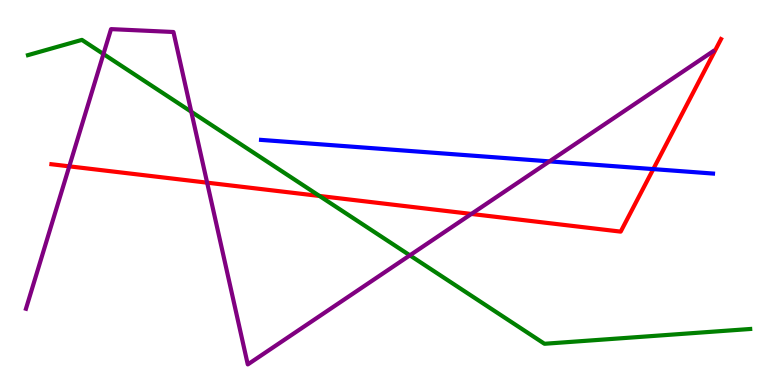[{'lines': ['blue', 'red'], 'intersections': [{'x': 8.43, 'y': 5.61}]}, {'lines': ['green', 'red'], 'intersections': [{'x': 4.12, 'y': 4.91}]}, {'lines': ['purple', 'red'], 'intersections': [{'x': 0.894, 'y': 5.68}, {'x': 2.67, 'y': 5.26}, {'x': 6.08, 'y': 4.44}]}, {'lines': ['blue', 'green'], 'intersections': []}, {'lines': ['blue', 'purple'], 'intersections': [{'x': 7.09, 'y': 5.81}]}, {'lines': ['green', 'purple'], 'intersections': [{'x': 1.33, 'y': 8.6}, {'x': 2.47, 'y': 7.1}, {'x': 5.29, 'y': 3.37}]}]